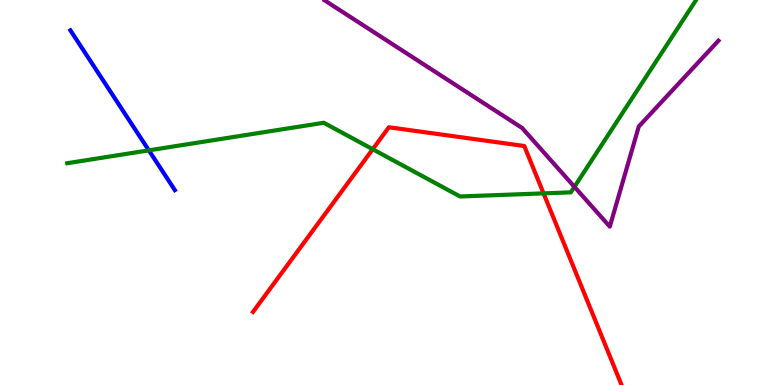[{'lines': ['blue', 'red'], 'intersections': []}, {'lines': ['green', 'red'], 'intersections': [{'x': 4.81, 'y': 6.12}, {'x': 7.01, 'y': 4.98}]}, {'lines': ['purple', 'red'], 'intersections': []}, {'lines': ['blue', 'green'], 'intersections': [{'x': 1.92, 'y': 6.09}]}, {'lines': ['blue', 'purple'], 'intersections': []}, {'lines': ['green', 'purple'], 'intersections': [{'x': 7.41, 'y': 5.15}]}]